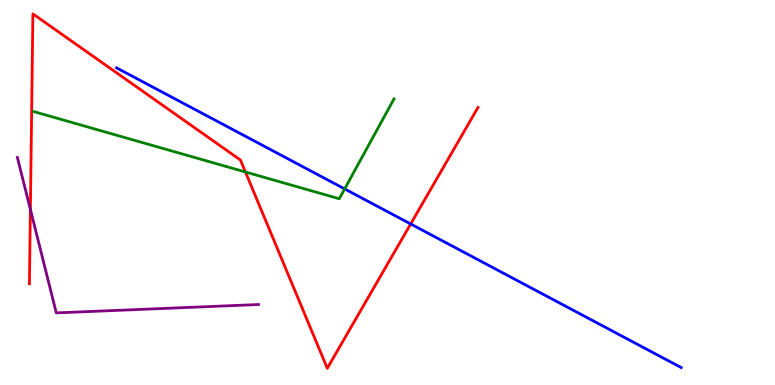[{'lines': ['blue', 'red'], 'intersections': [{'x': 5.3, 'y': 4.18}]}, {'lines': ['green', 'red'], 'intersections': [{'x': 3.17, 'y': 5.53}]}, {'lines': ['purple', 'red'], 'intersections': [{'x': 0.392, 'y': 4.56}]}, {'lines': ['blue', 'green'], 'intersections': [{'x': 4.45, 'y': 5.09}]}, {'lines': ['blue', 'purple'], 'intersections': []}, {'lines': ['green', 'purple'], 'intersections': []}]